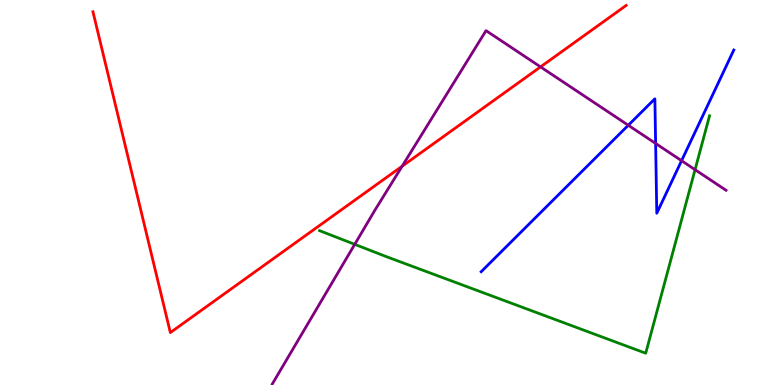[{'lines': ['blue', 'red'], 'intersections': []}, {'lines': ['green', 'red'], 'intersections': []}, {'lines': ['purple', 'red'], 'intersections': [{'x': 5.19, 'y': 5.68}, {'x': 6.97, 'y': 8.26}]}, {'lines': ['blue', 'green'], 'intersections': []}, {'lines': ['blue', 'purple'], 'intersections': [{'x': 8.11, 'y': 6.75}, {'x': 8.46, 'y': 6.27}, {'x': 8.79, 'y': 5.83}]}, {'lines': ['green', 'purple'], 'intersections': [{'x': 4.58, 'y': 3.65}, {'x': 8.97, 'y': 5.59}]}]